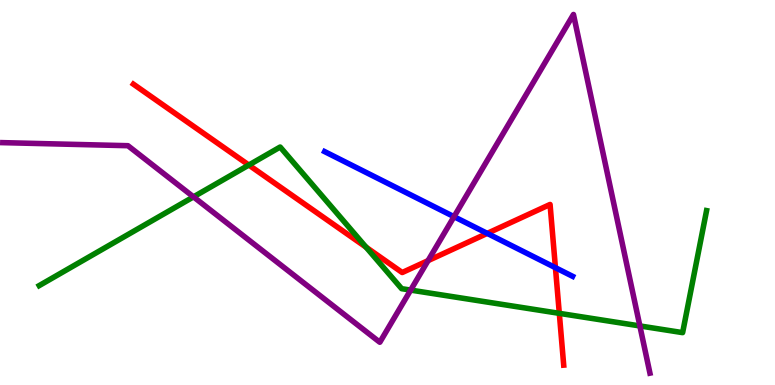[{'lines': ['blue', 'red'], 'intersections': [{'x': 6.29, 'y': 3.94}, {'x': 7.17, 'y': 3.05}]}, {'lines': ['green', 'red'], 'intersections': [{'x': 3.21, 'y': 5.71}, {'x': 4.72, 'y': 3.58}, {'x': 7.22, 'y': 1.86}]}, {'lines': ['purple', 'red'], 'intersections': [{'x': 5.52, 'y': 3.23}]}, {'lines': ['blue', 'green'], 'intersections': []}, {'lines': ['blue', 'purple'], 'intersections': [{'x': 5.86, 'y': 4.37}]}, {'lines': ['green', 'purple'], 'intersections': [{'x': 2.5, 'y': 4.89}, {'x': 5.3, 'y': 2.47}, {'x': 8.26, 'y': 1.53}]}]